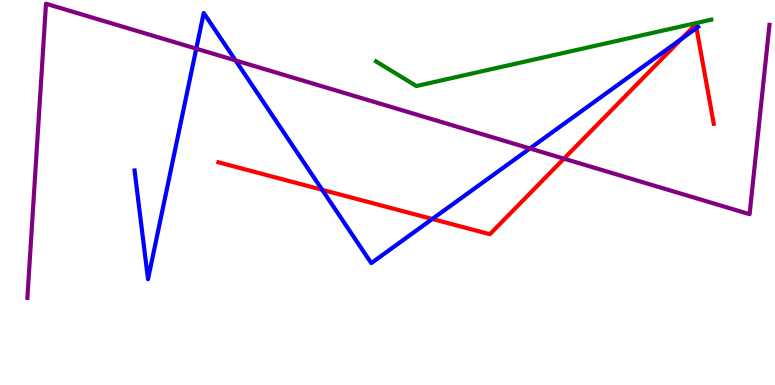[{'lines': ['blue', 'red'], 'intersections': [{'x': 4.16, 'y': 5.07}, {'x': 5.58, 'y': 4.31}, {'x': 8.79, 'y': 8.99}, {'x': 8.99, 'y': 9.27}]}, {'lines': ['green', 'red'], 'intersections': []}, {'lines': ['purple', 'red'], 'intersections': [{'x': 7.28, 'y': 5.88}]}, {'lines': ['blue', 'green'], 'intersections': []}, {'lines': ['blue', 'purple'], 'intersections': [{'x': 2.53, 'y': 8.74}, {'x': 3.04, 'y': 8.43}, {'x': 6.84, 'y': 6.14}]}, {'lines': ['green', 'purple'], 'intersections': []}]